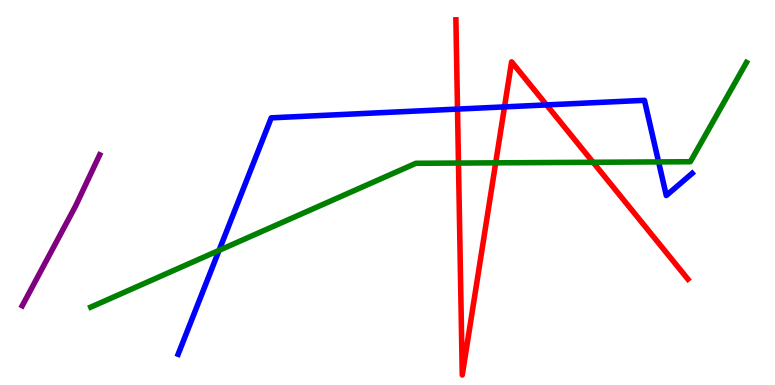[{'lines': ['blue', 'red'], 'intersections': [{'x': 5.9, 'y': 7.17}, {'x': 6.51, 'y': 7.22}, {'x': 7.05, 'y': 7.28}]}, {'lines': ['green', 'red'], 'intersections': [{'x': 5.92, 'y': 5.76}, {'x': 6.4, 'y': 5.77}, {'x': 7.65, 'y': 5.78}]}, {'lines': ['purple', 'red'], 'intersections': []}, {'lines': ['blue', 'green'], 'intersections': [{'x': 2.83, 'y': 3.5}, {'x': 8.5, 'y': 5.79}]}, {'lines': ['blue', 'purple'], 'intersections': []}, {'lines': ['green', 'purple'], 'intersections': []}]